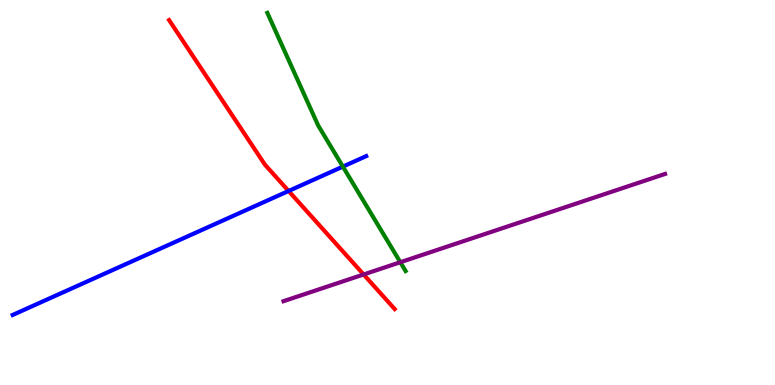[{'lines': ['blue', 'red'], 'intersections': [{'x': 3.72, 'y': 5.04}]}, {'lines': ['green', 'red'], 'intersections': []}, {'lines': ['purple', 'red'], 'intersections': [{'x': 4.69, 'y': 2.87}]}, {'lines': ['blue', 'green'], 'intersections': [{'x': 4.42, 'y': 5.67}]}, {'lines': ['blue', 'purple'], 'intersections': []}, {'lines': ['green', 'purple'], 'intersections': [{'x': 5.17, 'y': 3.19}]}]